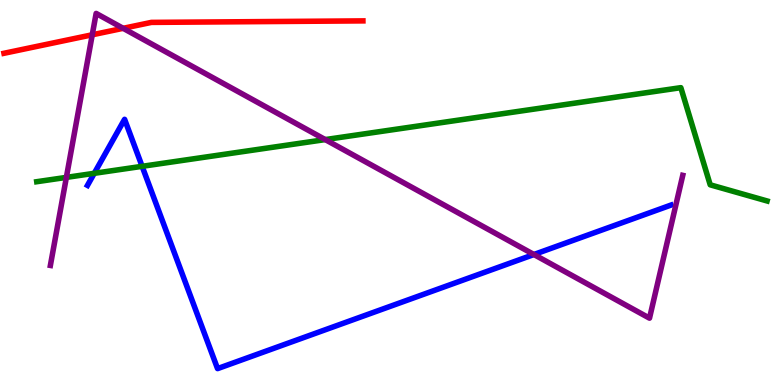[{'lines': ['blue', 'red'], 'intersections': []}, {'lines': ['green', 'red'], 'intersections': []}, {'lines': ['purple', 'red'], 'intersections': [{'x': 1.19, 'y': 9.1}, {'x': 1.59, 'y': 9.26}]}, {'lines': ['blue', 'green'], 'intersections': [{'x': 1.22, 'y': 5.5}, {'x': 1.83, 'y': 5.68}]}, {'lines': ['blue', 'purple'], 'intersections': [{'x': 6.89, 'y': 3.39}]}, {'lines': ['green', 'purple'], 'intersections': [{'x': 0.856, 'y': 5.39}, {'x': 4.2, 'y': 6.37}]}]